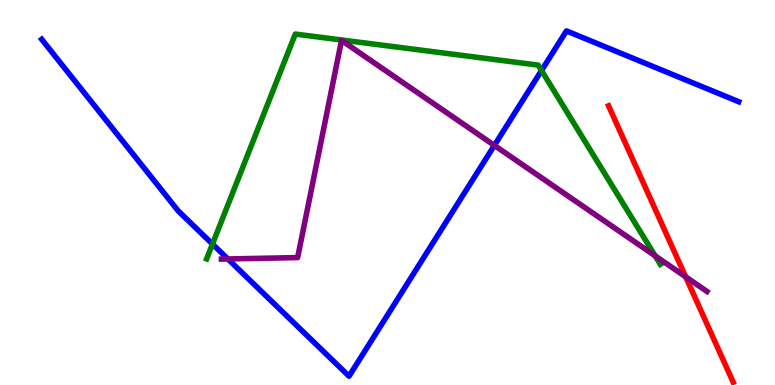[{'lines': ['blue', 'red'], 'intersections': []}, {'lines': ['green', 'red'], 'intersections': []}, {'lines': ['purple', 'red'], 'intersections': [{'x': 8.85, 'y': 2.81}]}, {'lines': ['blue', 'green'], 'intersections': [{'x': 2.74, 'y': 3.66}, {'x': 6.99, 'y': 8.17}]}, {'lines': ['blue', 'purple'], 'intersections': [{'x': 2.94, 'y': 3.27}, {'x': 6.38, 'y': 6.22}]}, {'lines': ['green', 'purple'], 'intersections': [{'x': 8.45, 'y': 3.35}]}]